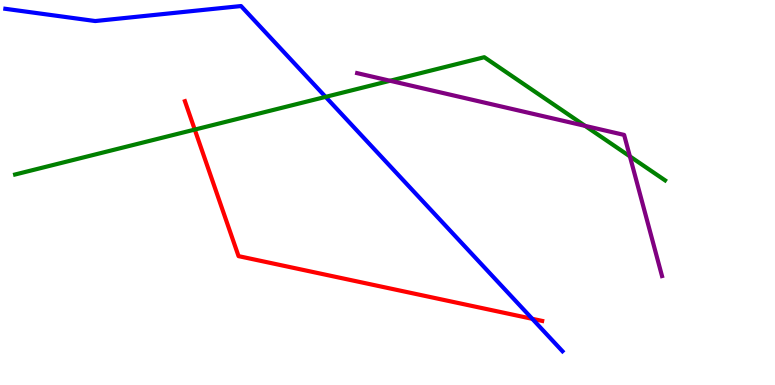[{'lines': ['blue', 'red'], 'intersections': [{'x': 6.87, 'y': 1.72}]}, {'lines': ['green', 'red'], 'intersections': [{'x': 2.51, 'y': 6.63}]}, {'lines': ['purple', 'red'], 'intersections': []}, {'lines': ['blue', 'green'], 'intersections': [{'x': 4.2, 'y': 7.48}]}, {'lines': ['blue', 'purple'], 'intersections': []}, {'lines': ['green', 'purple'], 'intersections': [{'x': 5.03, 'y': 7.9}, {'x': 7.55, 'y': 6.73}, {'x': 8.13, 'y': 5.94}]}]